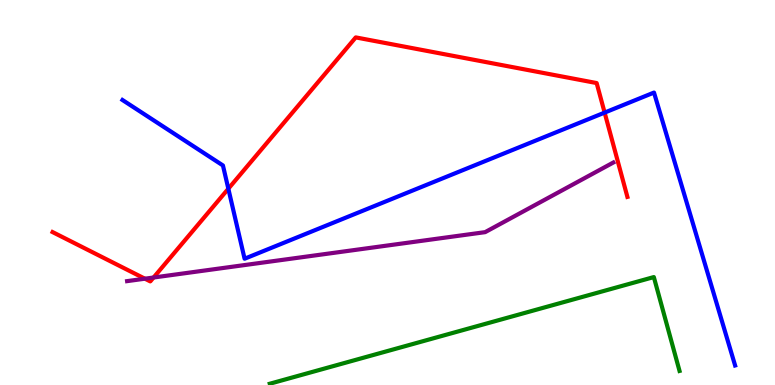[{'lines': ['blue', 'red'], 'intersections': [{'x': 2.95, 'y': 5.1}, {'x': 7.8, 'y': 7.08}]}, {'lines': ['green', 'red'], 'intersections': []}, {'lines': ['purple', 'red'], 'intersections': [{'x': 1.87, 'y': 2.76}, {'x': 1.98, 'y': 2.79}]}, {'lines': ['blue', 'green'], 'intersections': []}, {'lines': ['blue', 'purple'], 'intersections': []}, {'lines': ['green', 'purple'], 'intersections': []}]